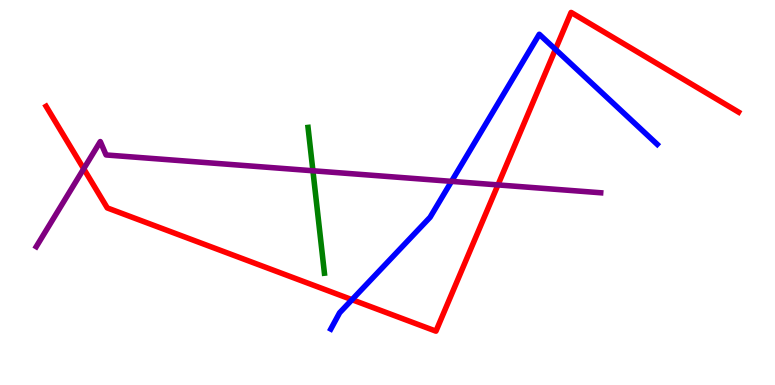[{'lines': ['blue', 'red'], 'intersections': [{'x': 4.54, 'y': 2.22}, {'x': 7.17, 'y': 8.72}]}, {'lines': ['green', 'red'], 'intersections': []}, {'lines': ['purple', 'red'], 'intersections': [{'x': 1.08, 'y': 5.62}, {'x': 6.43, 'y': 5.2}]}, {'lines': ['blue', 'green'], 'intersections': []}, {'lines': ['blue', 'purple'], 'intersections': [{'x': 5.83, 'y': 5.29}]}, {'lines': ['green', 'purple'], 'intersections': [{'x': 4.04, 'y': 5.56}]}]